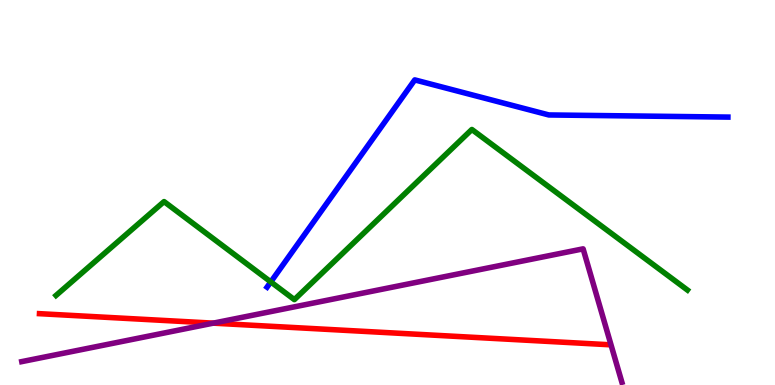[{'lines': ['blue', 'red'], 'intersections': []}, {'lines': ['green', 'red'], 'intersections': []}, {'lines': ['purple', 'red'], 'intersections': [{'x': 2.75, 'y': 1.61}]}, {'lines': ['blue', 'green'], 'intersections': [{'x': 3.49, 'y': 2.68}]}, {'lines': ['blue', 'purple'], 'intersections': []}, {'lines': ['green', 'purple'], 'intersections': []}]